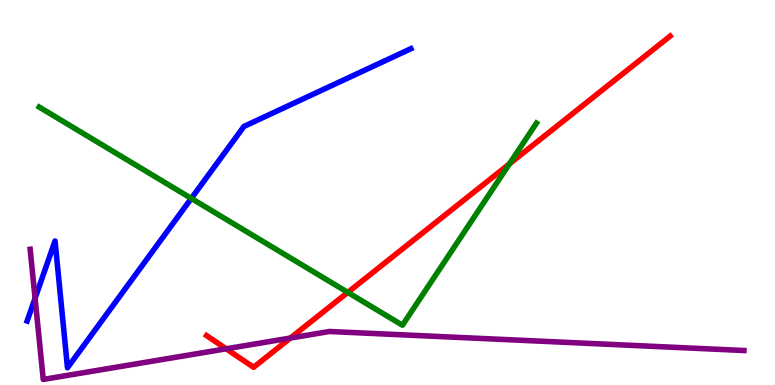[{'lines': ['blue', 'red'], 'intersections': []}, {'lines': ['green', 'red'], 'intersections': [{'x': 4.49, 'y': 2.41}, {'x': 6.57, 'y': 5.74}]}, {'lines': ['purple', 'red'], 'intersections': [{'x': 2.92, 'y': 0.94}, {'x': 3.75, 'y': 1.22}]}, {'lines': ['blue', 'green'], 'intersections': [{'x': 2.47, 'y': 4.85}]}, {'lines': ['blue', 'purple'], 'intersections': [{'x': 0.453, 'y': 2.25}]}, {'lines': ['green', 'purple'], 'intersections': []}]